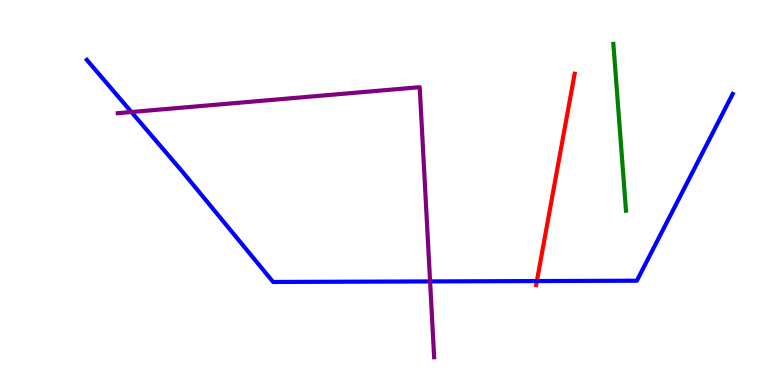[{'lines': ['blue', 'red'], 'intersections': [{'x': 6.93, 'y': 2.7}]}, {'lines': ['green', 'red'], 'intersections': []}, {'lines': ['purple', 'red'], 'intersections': []}, {'lines': ['blue', 'green'], 'intersections': []}, {'lines': ['blue', 'purple'], 'intersections': [{'x': 1.7, 'y': 7.09}, {'x': 5.55, 'y': 2.69}]}, {'lines': ['green', 'purple'], 'intersections': []}]